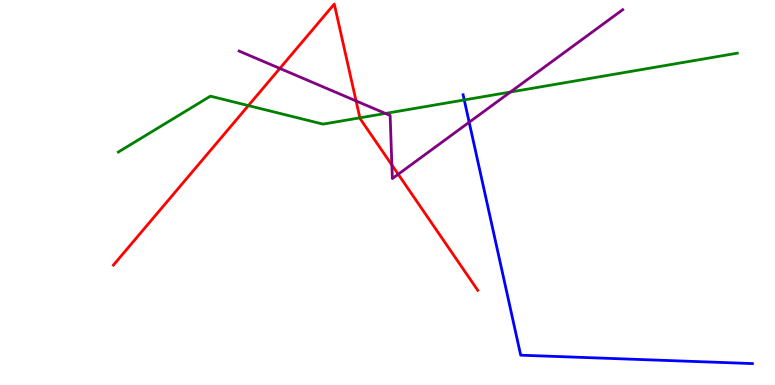[{'lines': ['blue', 'red'], 'intersections': []}, {'lines': ['green', 'red'], 'intersections': [{'x': 3.2, 'y': 7.26}, {'x': 4.64, 'y': 6.94}]}, {'lines': ['purple', 'red'], 'intersections': [{'x': 3.61, 'y': 8.22}, {'x': 4.59, 'y': 7.38}, {'x': 5.06, 'y': 5.71}, {'x': 5.14, 'y': 5.47}]}, {'lines': ['blue', 'green'], 'intersections': [{'x': 5.99, 'y': 7.4}]}, {'lines': ['blue', 'purple'], 'intersections': [{'x': 6.05, 'y': 6.82}]}, {'lines': ['green', 'purple'], 'intersections': [{'x': 4.97, 'y': 7.05}, {'x': 6.59, 'y': 7.61}]}]